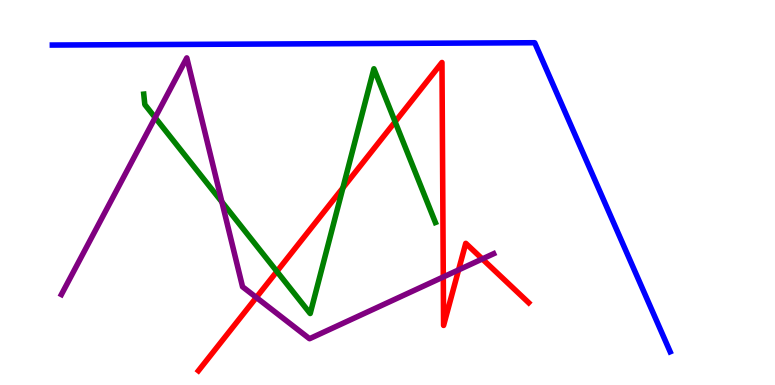[{'lines': ['blue', 'red'], 'intersections': []}, {'lines': ['green', 'red'], 'intersections': [{'x': 3.57, 'y': 2.95}, {'x': 4.42, 'y': 5.12}, {'x': 5.1, 'y': 6.84}]}, {'lines': ['purple', 'red'], 'intersections': [{'x': 3.31, 'y': 2.27}, {'x': 5.72, 'y': 2.81}, {'x': 5.92, 'y': 2.99}, {'x': 6.22, 'y': 3.27}]}, {'lines': ['blue', 'green'], 'intersections': []}, {'lines': ['blue', 'purple'], 'intersections': []}, {'lines': ['green', 'purple'], 'intersections': [{'x': 2.0, 'y': 6.95}, {'x': 2.86, 'y': 4.76}]}]